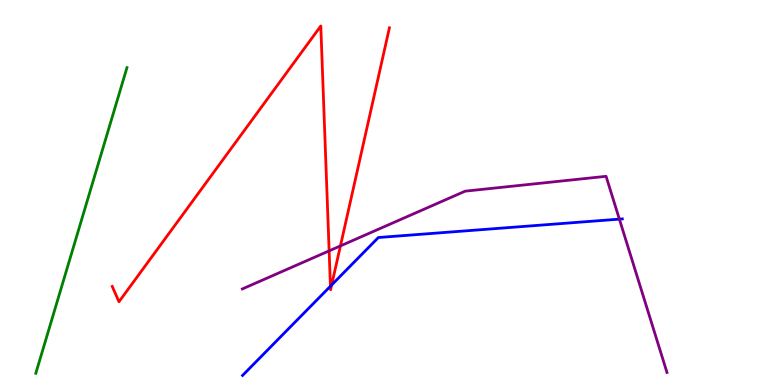[{'lines': ['blue', 'red'], 'intersections': [{'x': 4.26, 'y': 2.57}, {'x': 4.28, 'y': 2.6}]}, {'lines': ['green', 'red'], 'intersections': []}, {'lines': ['purple', 'red'], 'intersections': [{'x': 4.25, 'y': 3.48}, {'x': 4.39, 'y': 3.61}]}, {'lines': ['blue', 'green'], 'intersections': []}, {'lines': ['blue', 'purple'], 'intersections': [{'x': 7.99, 'y': 4.31}]}, {'lines': ['green', 'purple'], 'intersections': []}]